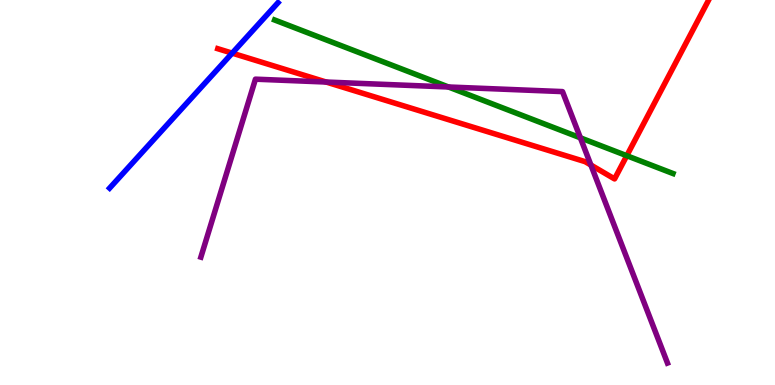[{'lines': ['blue', 'red'], 'intersections': [{'x': 3.0, 'y': 8.62}]}, {'lines': ['green', 'red'], 'intersections': [{'x': 8.09, 'y': 5.96}]}, {'lines': ['purple', 'red'], 'intersections': [{'x': 4.21, 'y': 7.87}, {'x': 7.62, 'y': 5.71}]}, {'lines': ['blue', 'green'], 'intersections': []}, {'lines': ['blue', 'purple'], 'intersections': []}, {'lines': ['green', 'purple'], 'intersections': [{'x': 5.79, 'y': 7.74}, {'x': 7.49, 'y': 6.42}]}]